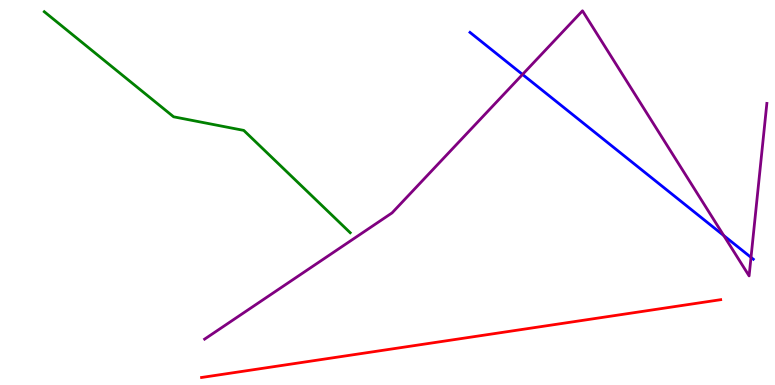[{'lines': ['blue', 'red'], 'intersections': []}, {'lines': ['green', 'red'], 'intersections': []}, {'lines': ['purple', 'red'], 'intersections': []}, {'lines': ['blue', 'green'], 'intersections': []}, {'lines': ['blue', 'purple'], 'intersections': [{'x': 6.74, 'y': 8.07}, {'x': 9.34, 'y': 3.88}, {'x': 9.69, 'y': 3.31}]}, {'lines': ['green', 'purple'], 'intersections': []}]